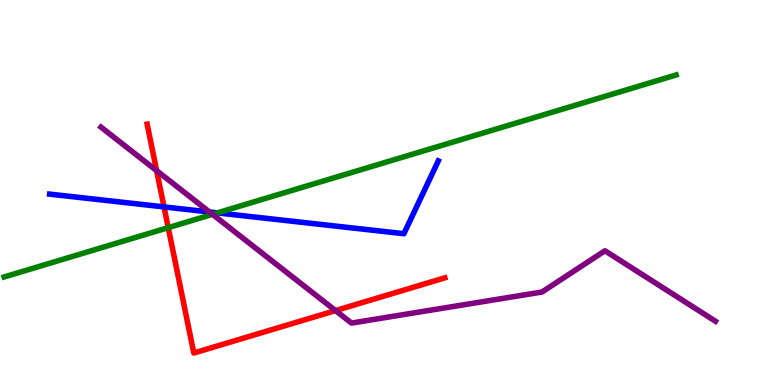[{'lines': ['blue', 'red'], 'intersections': [{'x': 2.12, 'y': 4.63}]}, {'lines': ['green', 'red'], 'intersections': [{'x': 2.17, 'y': 4.09}]}, {'lines': ['purple', 'red'], 'intersections': [{'x': 2.02, 'y': 5.57}, {'x': 4.33, 'y': 1.93}]}, {'lines': ['blue', 'green'], 'intersections': [{'x': 2.8, 'y': 4.47}]}, {'lines': ['blue', 'purple'], 'intersections': [{'x': 2.7, 'y': 4.49}]}, {'lines': ['green', 'purple'], 'intersections': [{'x': 2.74, 'y': 4.43}]}]